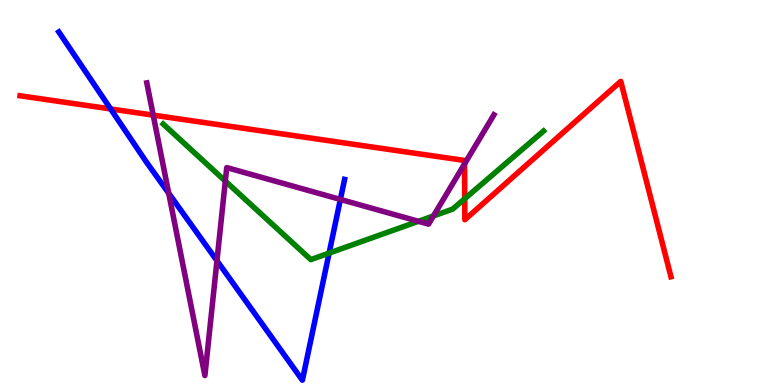[{'lines': ['blue', 'red'], 'intersections': [{'x': 1.43, 'y': 7.17}]}, {'lines': ['green', 'red'], 'intersections': [{'x': 6.0, 'y': 4.84}]}, {'lines': ['purple', 'red'], 'intersections': [{'x': 1.98, 'y': 7.01}, {'x': 5.99, 'y': 5.74}]}, {'lines': ['blue', 'green'], 'intersections': [{'x': 4.25, 'y': 3.43}]}, {'lines': ['blue', 'purple'], 'intersections': [{'x': 2.18, 'y': 4.98}, {'x': 2.8, 'y': 3.23}, {'x': 4.39, 'y': 4.82}]}, {'lines': ['green', 'purple'], 'intersections': [{'x': 2.91, 'y': 5.3}, {'x': 5.4, 'y': 4.25}, {'x': 5.59, 'y': 4.39}]}]